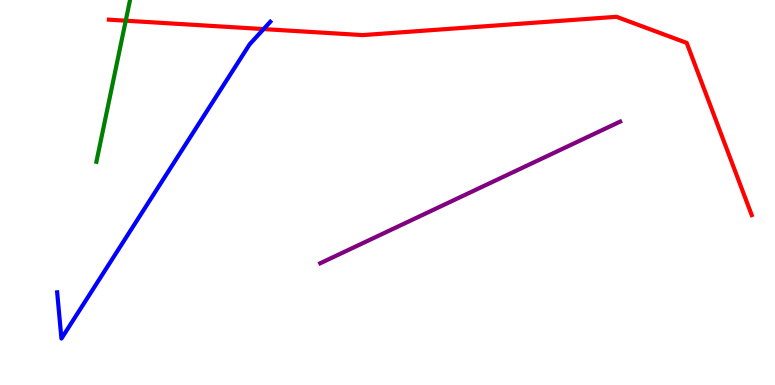[{'lines': ['blue', 'red'], 'intersections': [{'x': 3.4, 'y': 9.24}]}, {'lines': ['green', 'red'], 'intersections': [{'x': 1.62, 'y': 9.46}]}, {'lines': ['purple', 'red'], 'intersections': []}, {'lines': ['blue', 'green'], 'intersections': []}, {'lines': ['blue', 'purple'], 'intersections': []}, {'lines': ['green', 'purple'], 'intersections': []}]